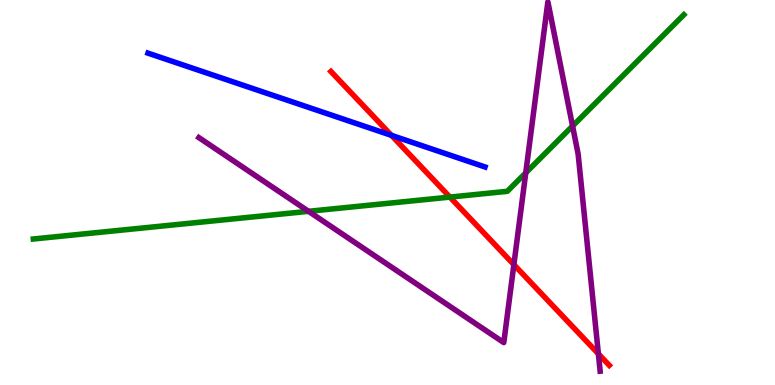[{'lines': ['blue', 'red'], 'intersections': [{'x': 5.05, 'y': 6.48}]}, {'lines': ['green', 'red'], 'intersections': [{'x': 5.81, 'y': 4.88}]}, {'lines': ['purple', 'red'], 'intersections': [{'x': 6.63, 'y': 3.13}, {'x': 7.72, 'y': 0.81}]}, {'lines': ['blue', 'green'], 'intersections': []}, {'lines': ['blue', 'purple'], 'intersections': []}, {'lines': ['green', 'purple'], 'intersections': [{'x': 3.98, 'y': 4.51}, {'x': 6.78, 'y': 5.51}, {'x': 7.39, 'y': 6.73}]}]